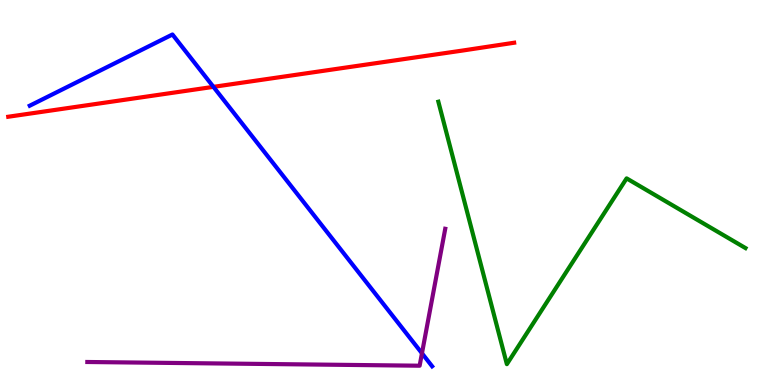[{'lines': ['blue', 'red'], 'intersections': [{'x': 2.75, 'y': 7.74}]}, {'lines': ['green', 'red'], 'intersections': []}, {'lines': ['purple', 'red'], 'intersections': []}, {'lines': ['blue', 'green'], 'intersections': []}, {'lines': ['blue', 'purple'], 'intersections': [{'x': 5.44, 'y': 0.824}]}, {'lines': ['green', 'purple'], 'intersections': []}]